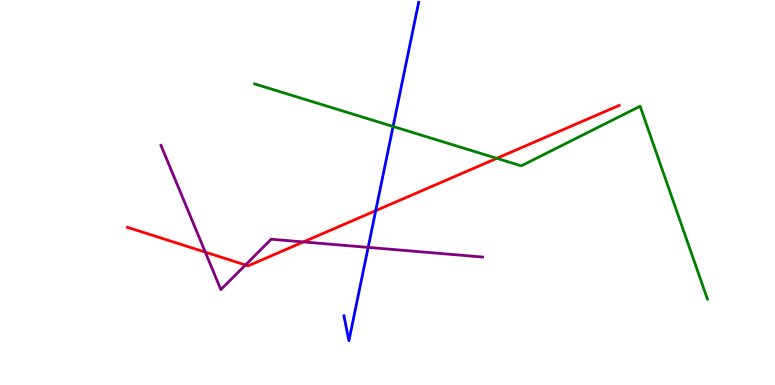[{'lines': ['blue', 'red'], 'intersections': [{'x': 4.85, 'y': 4.53}]}, {'lines': ['green', 'red'], 'intersections': [{'x': 6.41, 'y': 5.89}]}, {'lines': ['purple', 'red'], 'intersections': [{'x': 2.65, 'y': 3.45}, {'x': 3.17, 'y': 3.12}, {'x': 3.92, 'y': 3.72}]}, {'lines': ['blue', 'green'], 'intersections': [{'x': 5.07, 'y': 6.72}]}, {'lines': ['blue', 'purple'], 'intersections': [{'x': 4.75, 'y': 3.57}]}, {'lines': ['green', 'purple'], 'intersections': []}]